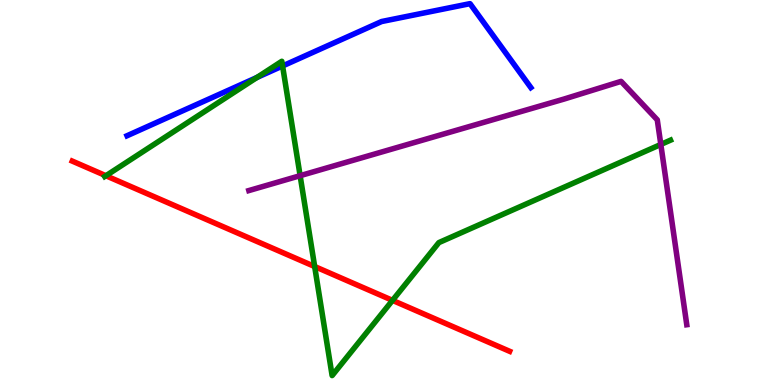[{'lines': ['blue', 'red'], 'intersections': []}, {'lines': ['green', 'red'], 'intersections': [{'x': 1.37, 'y': 5.44}, {'x': 4.06, 'y': 3.08}, {'x': 5.06, 'y': 2.2}]}, {'lines': ['purple', 'red'], 'intersections': []}, {'lines': ['blue', 'green'], 'intersections': [{'x': 3.32, 'y': 7.99}, {'x': 3.65, 'y': 8.29}]}, {'lines': ['blue', 'purple'], 'intersections': []}, {'lines': ['green', 'purple'], 'intersections': [{'x': 3.87, 'y': 5.44}, {'x': 8.53, 'y': 6.25}]}]